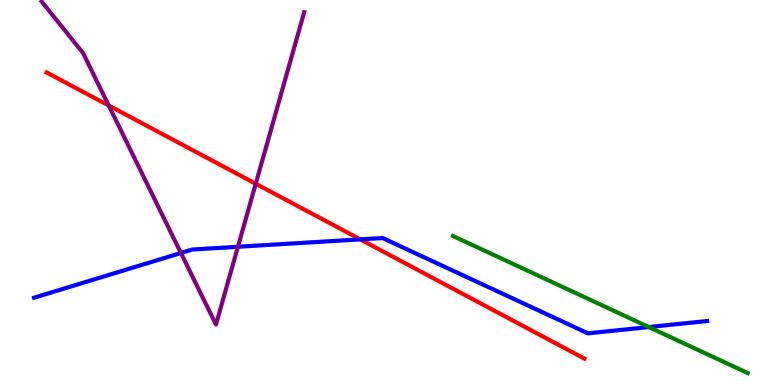[{'lines': ['blue', 'red'], 'intersections': [{'x': 4.65, 'y': 3.78}]}, {'lines': ['green', 'red'], 'intersections': []}, {'lines': ['purple', 'red'], 'intersections': [{'x': 1.4, 'y': 7.26}, {'x': 3.3, 'y': 5.23}]}, {'lines': ['blue', 'green'], 'intersections': [{'x': 8.37, 'y': 1.51}]}, {'lines': ['blue', 'purple'], 'intersections': [{'x': 2.33, 'y': 3.43}, {'x': 3.07, 'y': 3.59}]}, {'lines': ['green', 'purple'], 'intersections': []}]